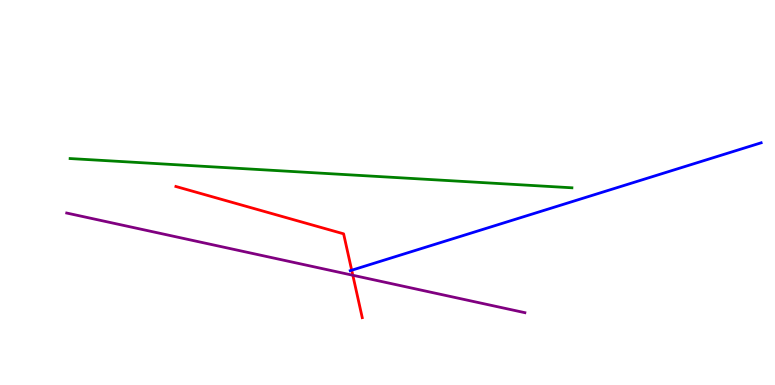[{'lines': ['blue', 'red'], 'intersections': [{'x': 4.54, 'y': 2.98}]}, {'lines': ['green', 'red'], 'intersections': []}, {'lines': ['purple', 'red'], 'intersections': [{'x': 4.55, 'y': 2.85}]}, {'lines': ['blue', 'green'], 'intersections': []}, {'lines': ['blue', 'purple'], 'intersections': []}, {'lines': ['green', 'purple'], 'intersections': []}]